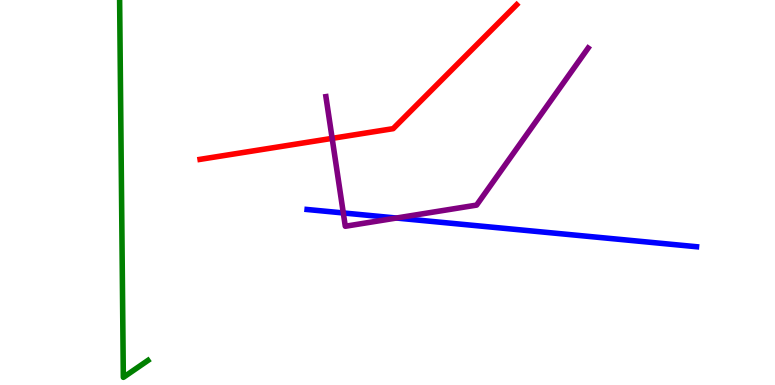[{'lines': ['blue', 'red'], 'intersections': []}, {'lines': ['green', 'red'], 'intersections': []}, {'lines': ['purple', 'red'], 'intersections': [{'x': 4.29, 'y': 6.41}]}, {'lines': ['blue', 'green'], 'intersections': []}, {'lines': ['blue', 'purple'], 'intersections': [{'x': 4.43, 'y': 4.47}, {'x': 5.11, 'y': 4.34}]}, {'lines': ['green', 'purple'], 'intersections': []}]